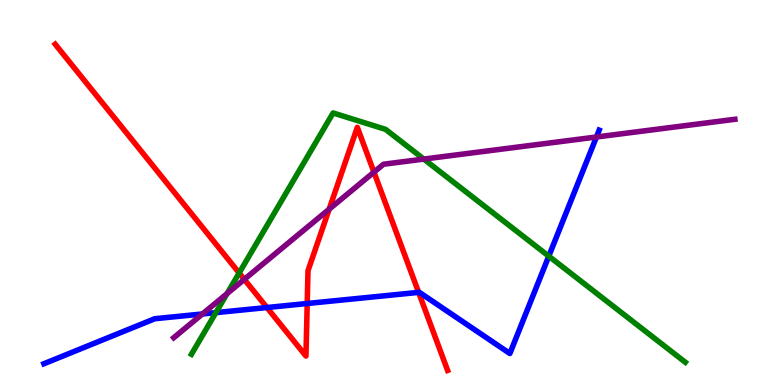[{'lines': ['blue', 'red'], 'intersections': [{'x': 3.44, 'y': 2.01}, {'x': 3.96, 'y': 2.12}, {'x': 5.4, 'y': 2.41}]}, {'lines': ['green', 'red'], 'intersections': [{'x': 3.09, 'y': 2.91}]}, {'lines': ['purple', 'red'], 'intersections': [{'x': 3.15, 'y': 2.74}, {'x': 4.25, 'y': 4.57}, {'x': 4.83, 'y': 5.53}]}, {'lines': ['blue', 'green'], 'intersections': [{'x': 2.79, 'y': 1.88}, {'x': 7.08, 'y': 3.35}]}, {'lines': ['blue', 'purple'], 'intersections': [{'x': 2.61, 'y': 1.84}, {'x': 7.7, 'y': 6.44}]}, {'lines': ['green', 'purple'], 'intersections': [{'x': 2.93, 'y': 2.37}, {'x': 5.47, 'y': 5.87}]}]